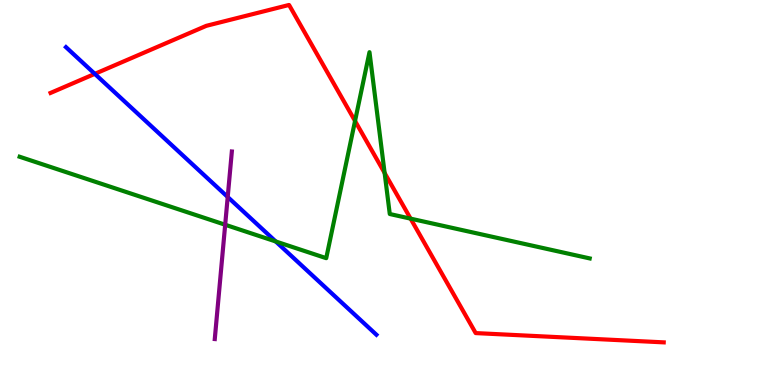[{'lines': ['blue', 'red'], 'intersections': [{'x': 1.22, 'y': 8.08}]}, {'lines': ['green', 'red'], 'intersections': [{'x': 4.58, 'y': 6.86}, {'x': 4.96, 'y': 5.51}, {'x': 5.3, 'y': 4.32}]}, {'lines': ['purple', 'red'], 'intersections': []}, {'lines': ['blue', 'green'], 'intersections': [{'x': 3.56, 'y': 3.73}]}, {'lines': ['blue', 'purple'], 'intersections': [{'x': 2.94, 'y': 4.88}]}, {'lines': ['green', 'purple'], 'intersections': [{'x': 2.91, 'y': 4.16}]}]